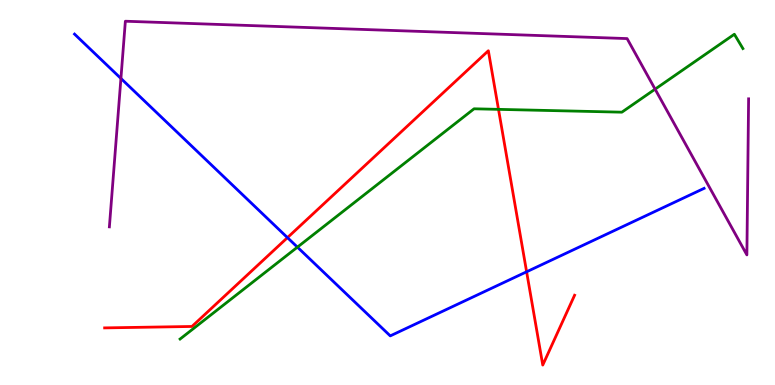[{'lines': ['blue', 'red'], 'intersections': [{'x': 3.71, 'y': 3.83}, {'x': 6.8, 'y': 2.94}]}, {'lines': ['green', 'red'], 'intersections': [{'x': 6.43, 'y': 7.16}]}, {'lines': ['purple', 'red'], 'intersections': []}, {'lines': ['blue', 'green'], 'intersections': [{'x': 3.84, 'y': 3.58}]}, {'lines': ['blue', 'purple'], 'intersections': [{'x': 1.56, 'y': 7.96}]}, {'lines': ['green', 'purple'], 'intersections': [{'x': 8.45, 'y': 7.68}]}]